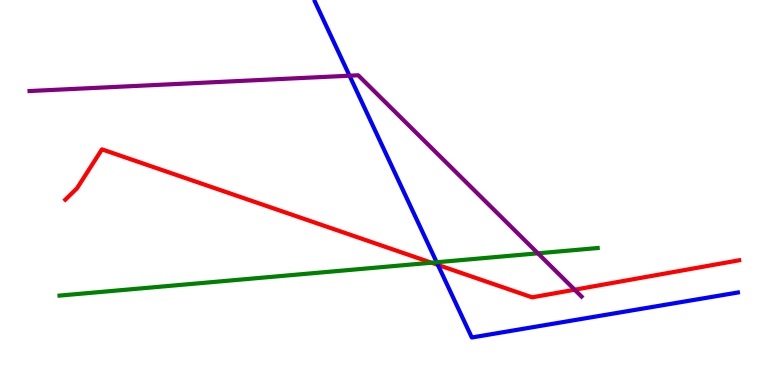[{'lines': ['blue', 'red'], 'intersections': [{'x': 5.65, 'y': 3.12}]}, {'lines': ['green', 'red'], 'intersections': [{'x': 5.57, 'y': 3.18}]}, {'lines': ['purple', 'red'], 'intersections': [{'x': 7.42, 'y': 2.47}]}, {'lines': ['blue', 'green'], 'intersections': [{'x': 5.63, 'y': 3.19}]}, {'lines': ['blue', 'purple'], 'intersections': [{'x': 4.51, 'y': 8.03}]}, {'lines': ['green', 'purple'], 'intersections': [{'x': 6.94, 'y': 3.42}]}]